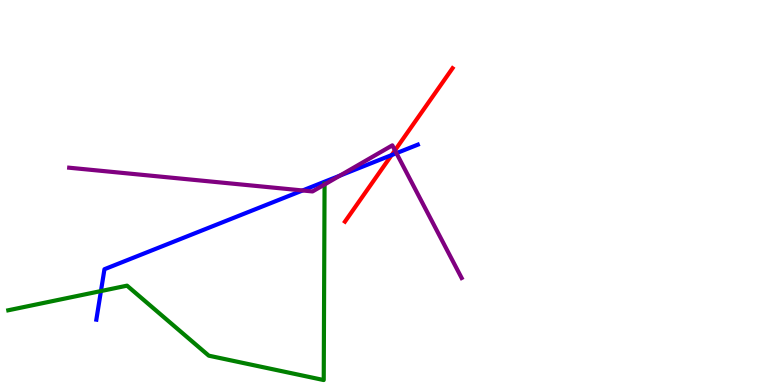[{'lines': ['blue', 'red'], 'intersections': [{'x': 5.05, 'y': 5.97}]}, {'lines': ['green', 'red'], 'intersections': []}, {'lines': ['purple', 'red'], 'intersections': [{'x': 5.1, 'y': 6.09}]}, {'lines': ['blue', 'green'], 'intersections': [{'x': 1.3, 'y': 2.44}]}, {'lines': ['blue', 'purple'], 'intersections': [{'x': 3.9, 'y': 5.05}, {'x': 4.39, 'y': 5.44}, {'x': 5.12, 'y': 6.02}]}, {'lines': ['green', 'purple'], 'intersections': [{'x': 4.19, 'y': 5.21}]}]